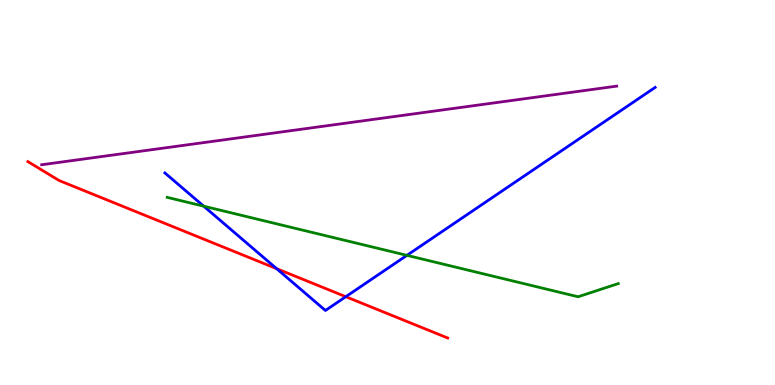[{'lines': ['blue', 'red'], 'intersections': [{'x': 3.57, 'y': 3.02}, {'x': 4.46, 'y': 2.29}]}, {'lines': ['green', 'red'], 'intersections': []}, {'lines': ['purple', 'red'], 'intersections': []}, {'lines': ['blue', 'green'], 'intersections': [{'x': 2.63, 'y': 4.64}, {'x': 5.25, 'y': 3.37}]}, {'lines': ['blue', 'purple'], 'intersections': []}, {'lines': ['green', 'purple'], 'intersections': []}]